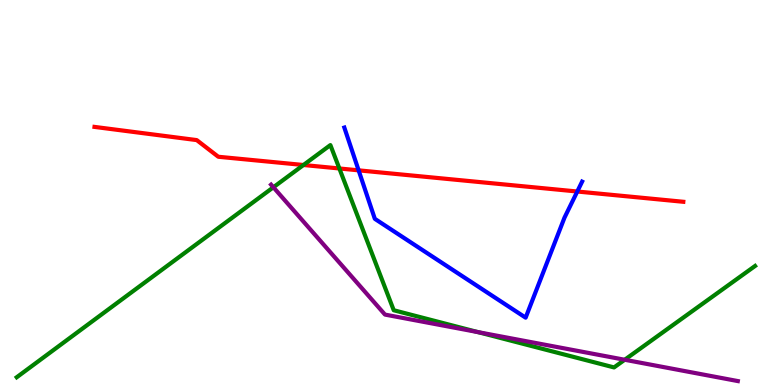[{'lines': ['blue', 'red'], 'intersections': [{'x': 4.63, 'y': 5.58}, {'x': 7.45, 'y': 5.03}]}, {'lines': ['green', 'red'], 'intersections': [{'x': 3.92, 'y': 5.71}, {'x': 4.38, 'y': 5.62}]}, {'lines': ['purple', 'red'], 'intersections': []}, {'lines': ['blue', 'green'], 'intersections': []}, {'lines': ['blue', 'purple'], 'intersections': []}, {'lines': ['green', 'purple'], 'intersections': [{'x': 3.53, 'y': 5.14}, {'x': 6.17, 'y': 1.37}, {'x': 8.06, 'y': 0.656}]}]